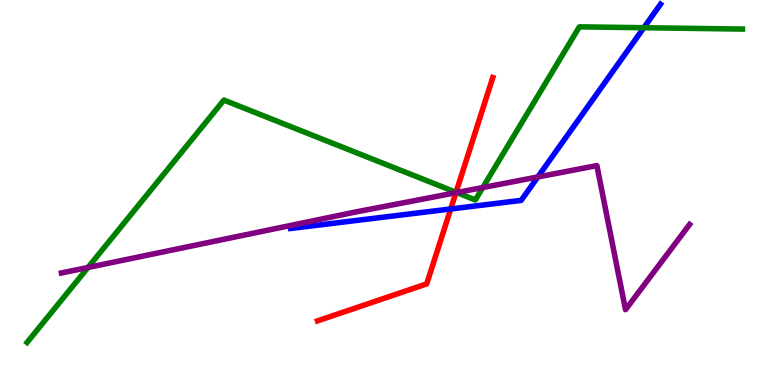[{'lines': ['blue', 'red'], 'intersections': [{'x': 5.82, 'y': 4.57}]}, {'lines': ['green', 'red'], 'intersections': [{'x': 5.88, 'y': 5.01}]}, {'lines': ['purple', 'red'], 'intersections': [{'x': 5.88, 'y': 4.99}]}, {'lines': ['blue', 'green'], 'intersections': [{'x': 8.31, 'y': 9.28}]}, {'lines': ['blue', 'purple'], 'intersections': [{'x': 6.94, 'y': 5.4}]}, {'lines': ['green', 'purple'], 'intersections': [{'x': 1.14, 'y': 3.05}, {'x': 5.89, 'y': 5.0}, {'x': 6.23, 'y': 5.13}]}]